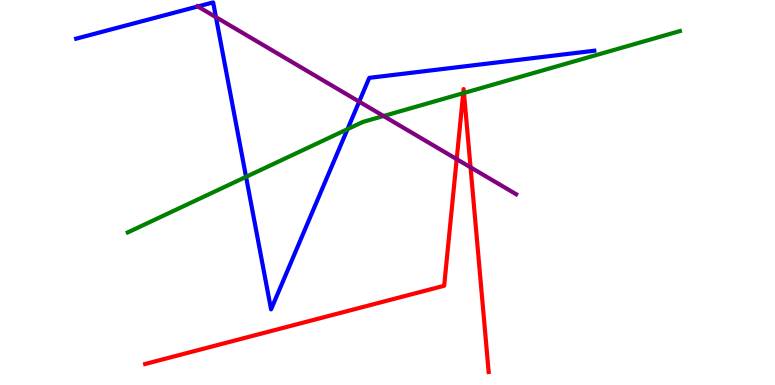[{'lines': ['blue', 'red'], 'intersections': []}, {'lines': ['green', 'red'], 'intersections': [{'x': 5.98, 'y': 7.58}, {'x': 5.99, 'y': 7.59}]}, {'lines': ['purple', 'red'], 'intersections': [{'x': 5.89, 'y': 5.87}, {'x': 6.07, 'y': 5.65}]}, {'lines': ['blue', 'green'], 'intersections': [{'x': 3.17, 'y': 5.41}, {'x': 4.48, 'y': 6.65}]}, {'lines': ['blue', 'purple'], 'intersections': [{'x': 2.55, 'y': 9.83}, {'x': 2.79, 'y': 9.55}, {'x': 4.63, 'y': 7.36}]}, {'lines': ['green', 'purple'], 'intersections': [{'x': 4.95, 'y': 6.99}]}]